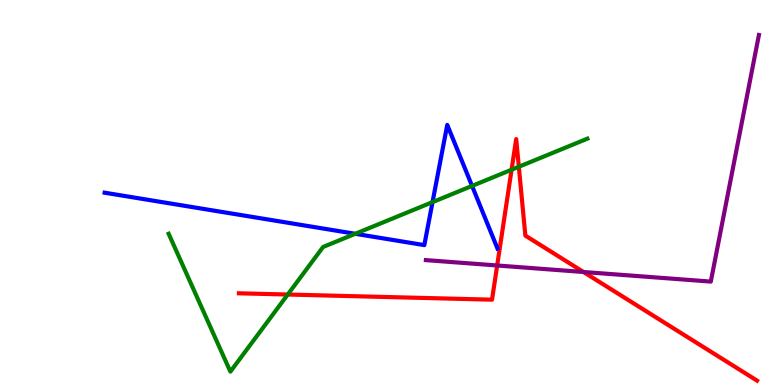[{'lines': ['blue', 'red'], 'intersections': []}, {'lines': ['green', 'red'], 'intersections': [{'x': 3.71, 'y': 2.35}, {'x': 6.6, 'y': 5.59}, {'x': 6.69, 'y': 5.67}]}, {'lines': ['purple', 'red'], 'intersections': [{'x': 6.42, 'y': 3.1}, {'x': 7.53, 'y': 2.94}]}, {'lines': ['blue', 'green'], 'intersections': [{'x': 4.58, 'y': 3.93}, {'x': 5.58, 'y': 4.75}, {'x': 6.09, 'y': 5.17}]}, {'lines': ['blue', 'purple'], 'intersections': []}, {'lines': ['green', 'purple'], 'intersections': []}]